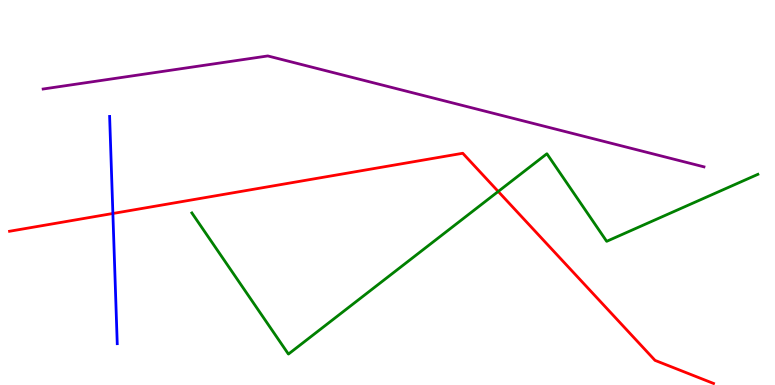[{'lines': ['blue', 'red'], 'intersections': [{'x': 1.46, 'y': 4.45}]}, {'lines': ['green', 'red'], 'intersections': [{'x': 6.43, 'y': 5.03}]}, {'lines': ['purple', 'red'], 'intersections': []}, {'lines': ['blue', 'green'], 'intersections': []}, {'lines': ['blue', 'purple'], 'intersections': []}, {'lines': ['green', 'purple'], 'intersections': []}]